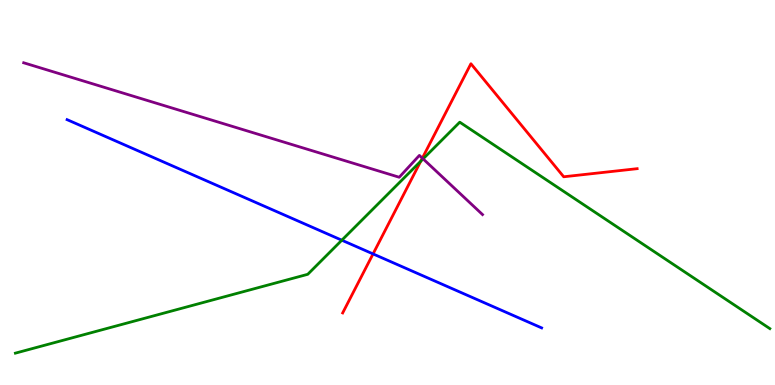[{'lines': ['blue', 'red'], 'intersections': [{'x': 4.81, 'y': 3.4}]}, {'lines': ['green', 'red'], 'intersections': [{'x': 5.43, 'y': 5.81}]}, {'lines': ['purple', 'red'], 'intersections': [{'x': 5.45, 'y': 5.89}]}, {'lines': ['blue', 'green'], 'intersections': [{'x': 4.41, 'y': 3.76}]}, {'lines': ['blue', 'purple'], 'intersections': []}, {'lines': ['green', 'purple'], 'intersections': [{'x': 5.46, 'y': 5.87}]}]